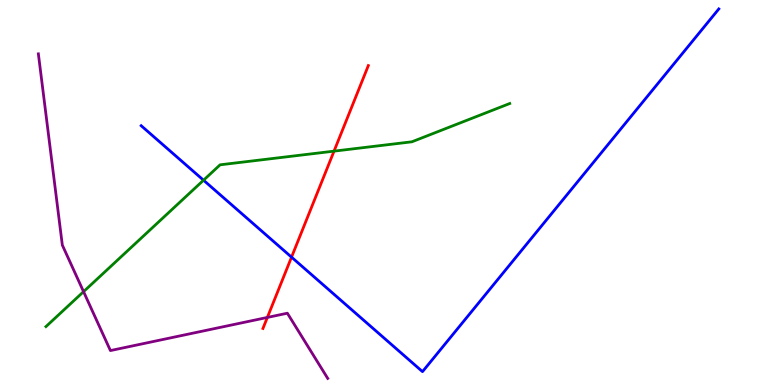[{'lines': ['blue', 'red'], 'intersections': [{'x': 3.76, 'y': 3.32}]}, {'lines': ['green', 'red'], 'intersections': [{'x': 4.31, 'y': 6.07}]}, {'lines': ['purple', 'red'], 'intersections': [{'x': 3.45, 'y': 1.76}]}, {'lines': ['blue', 'green'], 'intersections': [{'x': 2.63, 'y': 5.32}]}, {'lines': ['blue', 'purple'], 'intersections': []}, {'lines': ['green', 'purple'], 'intersections': [{'x': 1.08, 'y': 2.42}]}]